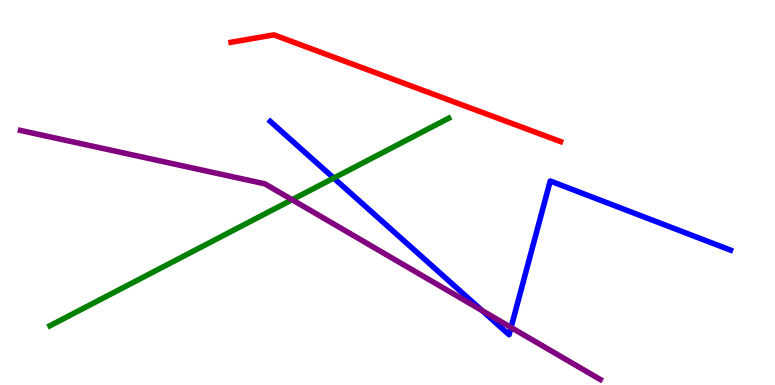[{'lines': ['blue', 'red'], 'intersections': []}, {'lines': ['green', 'red'], 'intersections': []}, {'lines': ['purple', 'red'], 'intersections': []}, {'lines': ['blue', 'green'], 'intersections': [{'x': 4.31, 'y': 5.38}]}, {'lines': ['blue', 'purple'], 'intersections': [{'x': 6.22, 'y': 1.93}, {'x': 6.59, 'y': 1.49}]}, {'lines': ['green', 'purple'], 'intersections': [{'x': 3.77, 'y': 4.81}]}]